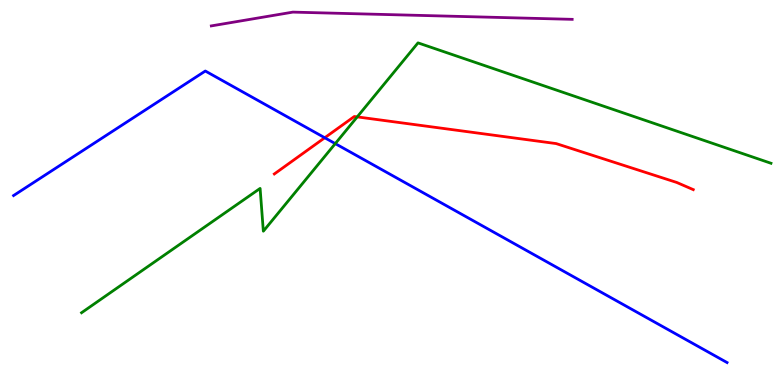[{'lines': ['blue', 'red'], 'intersections': [{'x': 4.19, 'y': 6.42}]}, {'lines': ['green', 'red'], 'intersections': [{'x': 4.61, 'y': 6.96}]}, {'lines': ['purple', 'red'], 'intersections': []}, {'lines': ['blue', 'green'], 'intersections': [{'x': 4.33, 'y': 6.27}]}, {'lines': ['blue', 'purple'], 'intersections': []}, {'lines': ['green', 'purple'], 'intersections': []}]